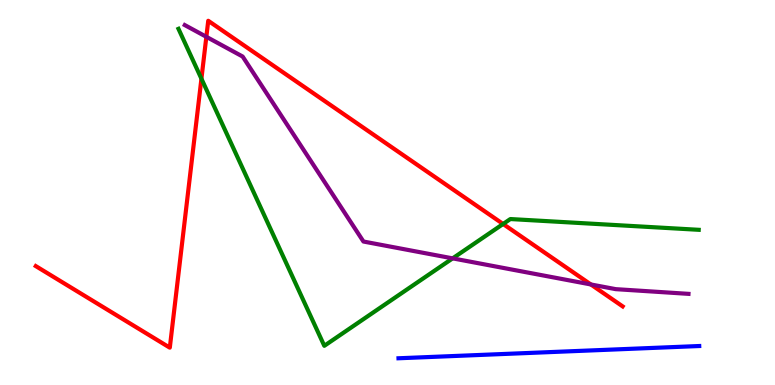[{'lines': ['blue', 'red'], 'intersections': []}, {'lines': ['green', 'red'], 'intersections': [{'x': 2.6, 'y': 7.96}, {'x': 6.49, 'y': 4.18}]}, {'lines': ['purple', 'red'], 'intersections': [{'x': 2.66, 'y': 9.04}, {'x': 7.62, 'y': 2.61}]}, {'lines': ['blue', 'green'], 'intersections': []}, {'lines': ['blue', 'purple'], 'intersections': []}, {'lines': ['green', 'purple'], 'intersections': [{'x': 5.84, 'y': 3.29}]}]